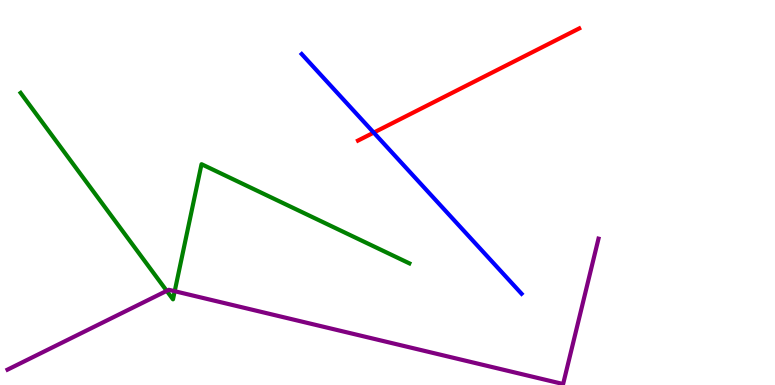[{'lines': ['blue', 'red'], 'intersections': [{'x': 4.82, 'y': 6.56}]}, {'lines': ['green', 'red'], 'intersections': []}, {'lines': ['purple', 'red'], 'intersections': []}, {'lines': ['blue', 'green'], 'intersections': []}, {'lines': ['blue', 'purple'], 'intersections': []}, {'lines': ['green', 'purple'], 'intersections': [{'x': 2.15, 'y': 2.45}, {'x': 2.25, 'y': 2.44}]}]